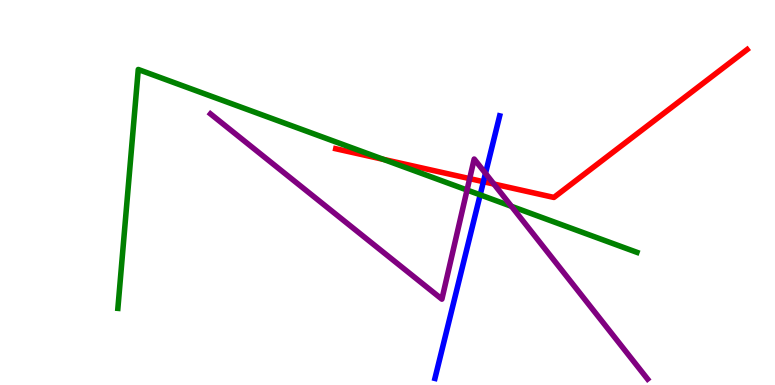[{'lines': ['blue', 'red'], 'intersections': [{'x': 6.24, 'y': 5.28}]}, {'lines': ['green', 'red'], 'intersections': [{'x': 4.95, 'y': 5.86}]}, {'lines': ['purple', 'red'], 'intersections': [{'x': 6.06, 'y': 5.36}, {'x': 6.37, 'y': 5.22}]}, {'lines': ['blue', 'green'], 'intersections': [{'x': 6.2, 'y': 4.94}]}, {'lines': ['blue', 'purple'], 'intersections': [{'x': 6.26, 'y': 5.5}]}, {'lines': ['green', 'purple'], 'intersections': [{'x': 6.03, 'y': 5.06}, {'x': 6.6, 'y': 4.64}]}]